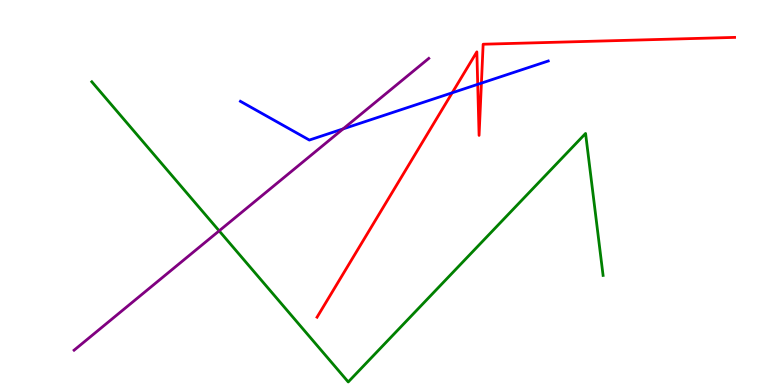[{'lines': ['blue', 'red'], 'intersections': [{'x': 5.83, 'y': 7.59}, {'x': 6.16, 'y': 7.81}, {'x': 6.21, 'y': 7.84}]}, {'lines': ['green', 'red'], 'intersections': []}, {'lines': ['purple', 'red'], 'intersections': []}, {'lines': ['blue', 'green'], 'intersections': []}, {'lines': ['blue', 'purple'], 'intersections': [{'x': 4.43, 'y': 6.65}]}, {'lines': ['green', 'purple'], 'intersections': [{'x': 2.83, 'y': 4.0}]}]